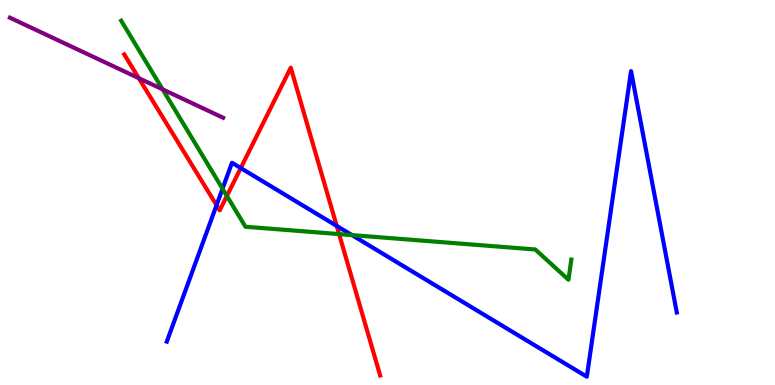[{'lines': ['blue', 'red'], 'intersections': [{'x': 2.79, 'y': 4.67}, {'x': 3.11, 'y': 5.63}, {'x': 4.34, 'y': 4.13}]}, {'lines': ['green', 'red'], 'intersections': [{'x': 2.93, 'y': 4.91}, {'x': 4.38, 'y': 3.92}]}, {'lines': ['purple', 'red'], 'intersections': [{'x': 1.79, 'y': 7.97}]}, {'lines': ['blue', 'green'], 'intersections': [{'x': 2.87, 'y': 5.1}, {'x': 4.54, 'y': 3.89}]}, {'lines': ['blue', 'purple'], 'intersections': []}, {'lines': ['green', 'purple'], 'intersections': [{'x': 2.1, 'y': 7.68}]}]